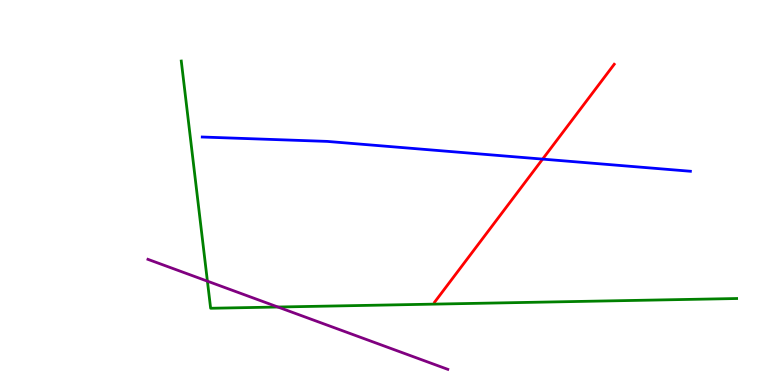[{'lines': ['blue', 'red'], 'intersections': [{'x': 7.0, 'y': 5.87}]}, {'lines': ['green', 'red'], 'intersections': []}, {'lines': ['purple', 'red'], 'intersections': []}, {'lines': ['blue', 'green'], 'intersections': []}, {'lines': ['blue', 'purple'], 'intersections': []}, {'lines': ['green', 'purple'], 'intersections': [{'x': 2.68, 'y': 2.7}, {'x': 3.59, 'y': 2.03}]}]